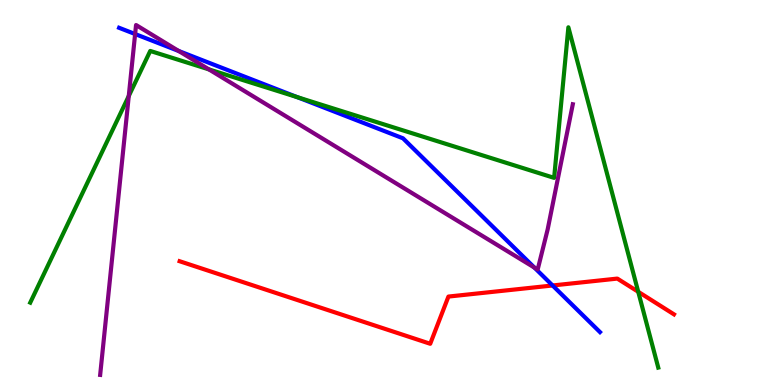[{'lines': ['blue', 'red'], 'intersections': [{'x': 7.13, 'y': 2.58}]}, {'lines': ['green', 'red'], 'intersections': [{'x': 8.24, 'y': 2.42}]}, {'lines': ['purple', 'red'], 'intersections': []}, {'lines': ['blue', 'green'], 'intersections': [{'x': 3.84, 'y': 7.48}]}, {'lines': ['blue', 'purple'], 'intersections': [{'x': 1.74, 'y': 9.12}, {'x': 2.31, 'y': 8.67}, {'x': 6.9, 'y': 3.05}]}, {'lines': ['green', 'purple'], 'intersections': [{'x': 1.66, 'y': 7.51}, {'x': 2.7, 'y': 8.2}]}]